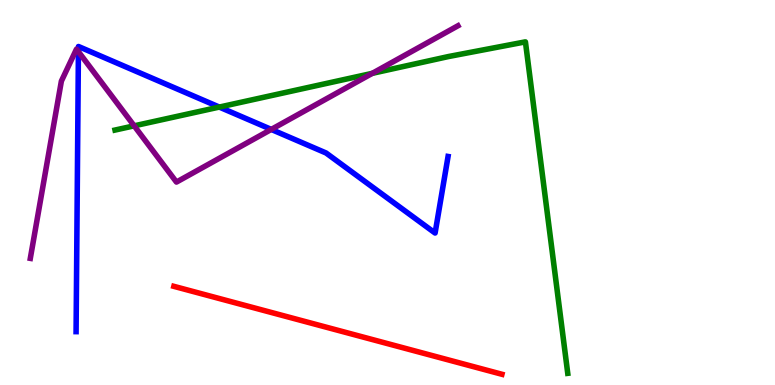[{'lines': ['blue', 'red'], 'intersections': []}, {'lines': ['green', 'red'], 'intersections': []}, {'lines': ['purple', 'red'], 'intersections': []}, {'lines': ['blue', 'green'], 'intersections': [{'x': 2.83, 'y': 7.22}]}, {'lines': ['blue', 'purple'], 'intersections': [{'x': 1.01, 'y': 8.66}, {'x': 3.5, 'y': 6.64}]}, {'lines': ['green', 'purple'], 'intersections': [{'x': 1.73, 'y': 6.73}, {'x': 4.8, 'y': 8.1}]}]